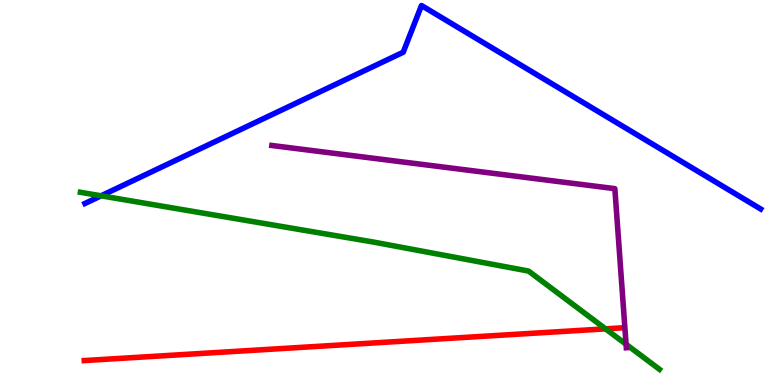[{'lines': ['blue', 'red'], 'intersections': []}, {'lines': ['green', 'red'], 'intersections': [{'x': 7.81, 'y': 1.46}]}, {'lines': ['purple', 'red'], 'intersections': []}, {'lines': ['blue', 'green'], 'intersections': [{'x': 1.3, 'y': 4.91}]}, {'lines': ['blue', 'purple'], 'intersections': []}, {'lines': ['green', 'purple'], 'intersections': [{'x': 8.08, 'y': 1.06}]}]